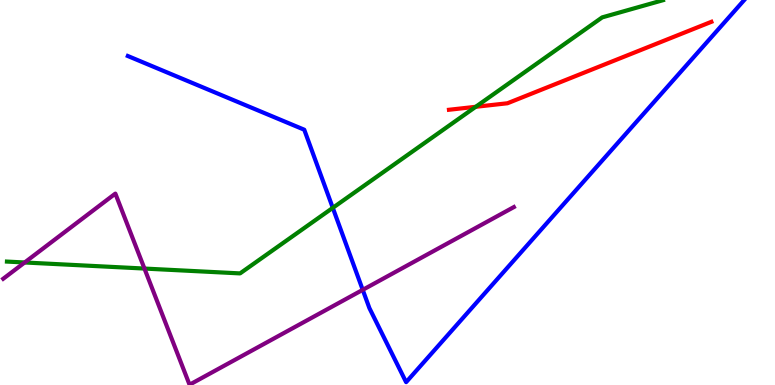[{'lines': ['blue', 'red'], 'intersections': []}, {'lines': ['green', 'red'], 'intersections': [{'x': 6.14, 'y': 7.23}]}, {'lines': ['purple', 'red'], 'intersections': []}, {'lines': ['blue', 'green'], 'intersections': [{'x': 4.29, 'y': 4.6}]}, {'lines': ['blue', 'purple'], 'intersections': [{'x': 4.68, 'y': 2.47}]}, {'lines': ['green', 'purple'], 'intersections': [{'x': 0.318, 'y': 3.18}, {'x': 1.86, 'y': 3.02}]}]